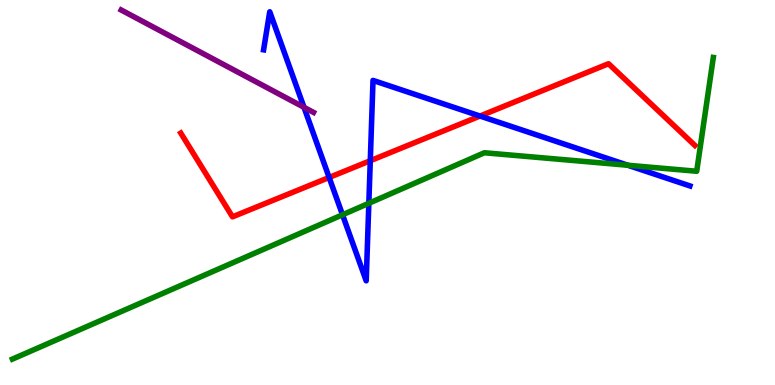[{'lines': ['blue', 'red'], 'intersections': [{'x': 4.25, 'y': 5.39}, {'x': 4.78, 'y': 5.83}, {'x': 6.19, 'y': 6.99}]}, {'lines': ['green', 'red'], 'intersections': []}, {'lines': ['purple', 'red'], 'intersections': []}, {'lines': ['blue', 'green'], 'intersections': [{'x': 4.42, 'y': 4.42}, {'x': 4.76, 'y': 4.72}, {'x': 8.1, 'y': 5.71}]}, {'lines': ['blue', 'purple'], 'intersections': [{'x': 3.92, 'y': 7.21}]}, {'lines': ['green', 'purple'], 'intersections': []}]